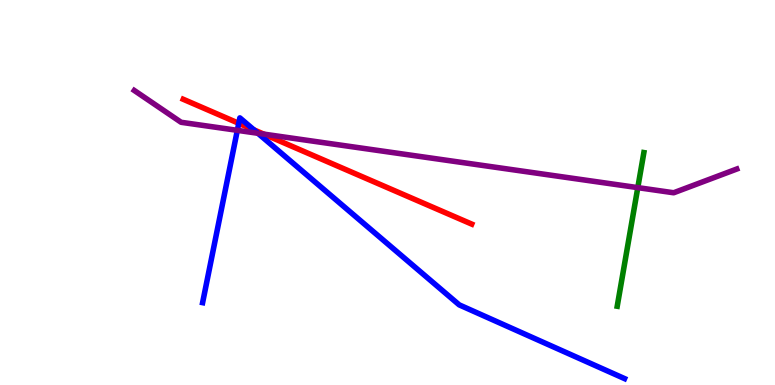[{'lines': ['blue', 'red'], 'intersections': [{'x': 3.08, 'y': 6.8}, {'x': 3.28, 'y': 6.63}]}, {'lines': ['green', 'red'], 'intersections': []}, {'lines': ['purple', 'red'], 'intersections': [{'x': 3.4, 'y': 6.52}]}, {'lines': ['blue', 'green'], 'intersections': []}, {'lines': ['blue', 'purple'], 'intersections': [{'x': 3.06, 'y': 6.61}, {'x': 3.33, 'y': 6.54}]}, {'lines': ['green', 'purple'], 'intersections': [{'x': 8.23, 'y': 5.13}]}]